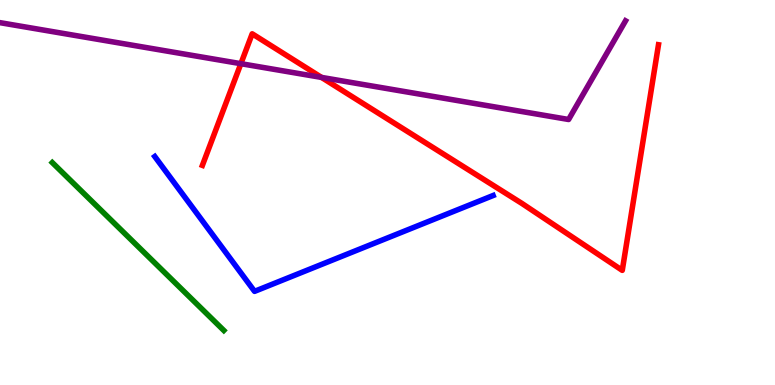[{'lines': ['blue', 'red'], 'intersections': []}, {'lines': ['green', 'red'], 'intersections': []}, {'lines': ['purple', 'red'], 'intersections': [{'x': 3.11, 'y': 8.35}, {'x': 4.15, 'y': 7.99}]}, {'lines': ['blue', 'green'], 'intersections': []}, {'lines': ['blue', 'purple'], 'intersections': []}, {'lines': ['green', 'purple'], 'intersections': []}]